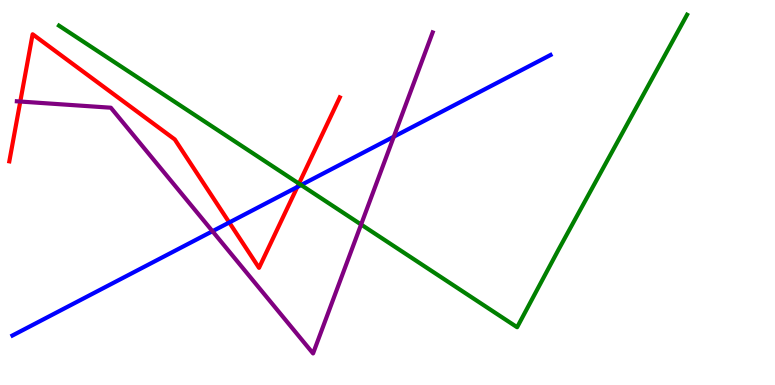[{'lines': ['blue', 'red'], 'intersections': [{'x': 2.96, 'y': 4.22}, {'x': 3.84, 'y': 5.14}]}, {'lines': ['green', 'red'], 'intersections': [{'x': 3.86, 'y': 5.23}]}, {'lines': ['purple', 'red'], 'intersections': [{'x': 0.262, 'y': 7.36}]}, {'lines': ['blue', 'green'], 'intersections': [{'x': 3.89, 'y': 5.19}]}, {'lines': ['blue', 'purple'], 'intersections': [{'x': 2.74, 'y': 3.99}, {'x': 5.08, 'y': 6.45}]}, {'lines': ['green', 'purple'], 'intersections': [{'x': 4.66, 'y': 4.17}]}]